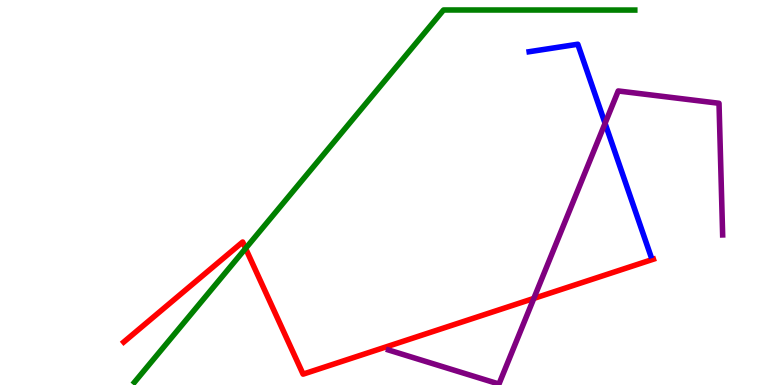[{'lines': ['blue', 'red'], 'intersections': []}, {'lines': ['green', 'red'], 'intersections': [{'x': 3.17, 'y': 3.55}]}, {'lines': ['purple', 'red'], 'intersections': [{'x': 6.89, 'y': 2.25}]}, {'lines': ['blue', 'green'], 'intersections': []}, {'lines': ['blue', 'purple'], 'intersections': [{'x': 7.81, 'y': 6.8}]}, {'lines': ['green', 'purple'], 'intersections': []}]